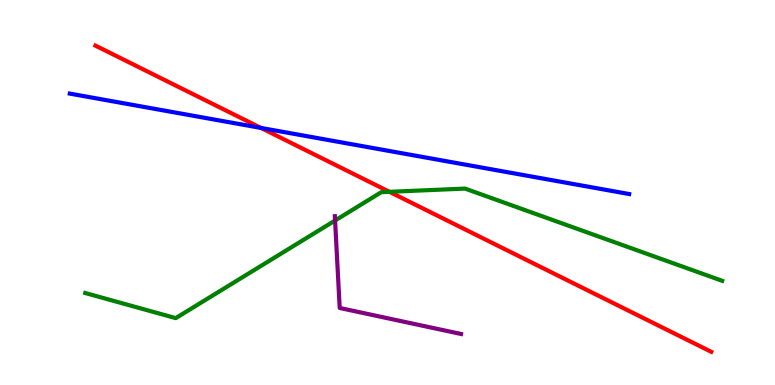[{'lines': ['blue', 'red'], 'intersections': [{'x': 3.37, 'y': 6.68}]}, {'lines': ['green', 'red'], 'intersections': [{'x': 5.03, 'y': 5.02}]}, {'lines': ['purple', 'red'], 'intersections': []}, {'lines': ['blue', 'green'], 'intersections': []}, {'lines': ['blue', 'purple'], 'intersections': []}, {'lines': ['green', 'purple'], 'intersections': [{'x': 4.32, 'y': 4.27}]}]